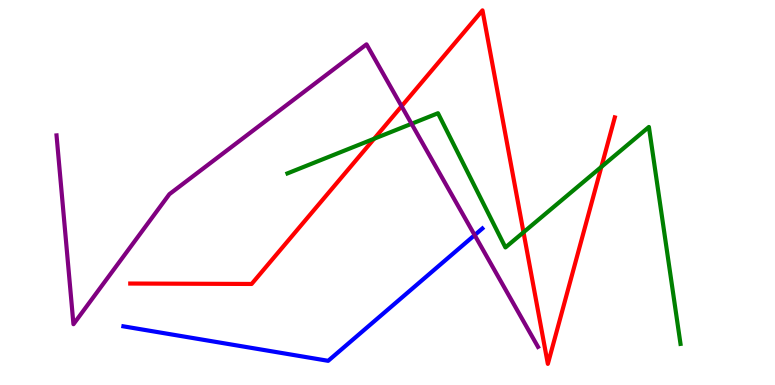[{'lines': ['blue', 'red'], 'intersections': []}, {'lines': ['green', 'red'], 'intersections': [{'x': 4.83, 'y': 6.4}, {'x': 6.75, 'y': 3.97}, {'x': 7.76, 'y': 5.67}]}, {'lines': ['purple', 'red'], 'intersections': [{'x': 5.18, 'y': 7.24}]}, {'lines': ['blue', 'green'], 'intersections': []}, {'lines': ['blue', 'purple'], 'intersections': [{'x': 6.12, 'y': 3.89}]}, {'lines': ['green', 'purple'], 'intersections': [{'x': 5.31, 'y': 6.78}]}]